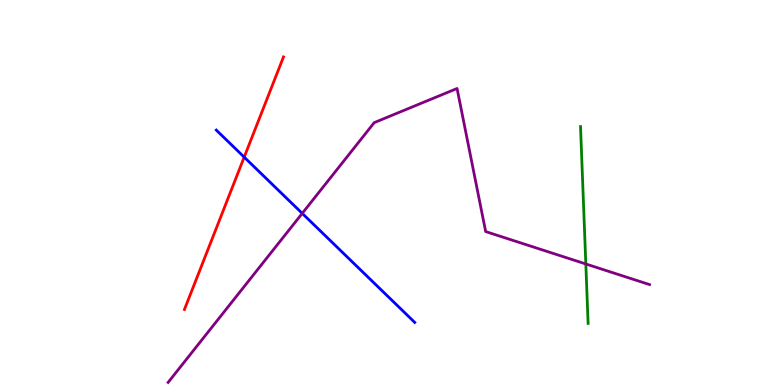[{'lines': ['blue', 'red'], 'intersections': [{'x': 3.15, 'y': 5.92}]}, {'lines': ['green', 'red'], 'intersections': []}, {'lines': ['purple', 'red'], 'intersections': []}, {'lines': ['blue', 'green'], 'intersections': []}, {'lines': ['blue', 'purple'], 'intersections': [{'x': 3.9, 'y': 4.46}]}, {'lines': ['green', 'purple'], 'intersections': [{'x': 7.56, 'y': 3.14}]}]